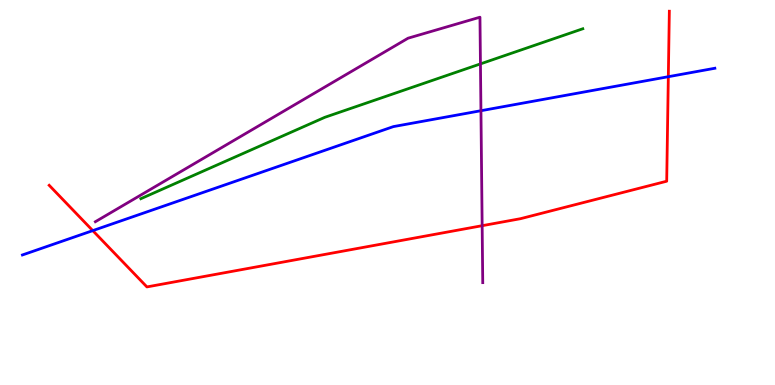[{'lines': ['blue', 'red'], 'intersections': [{'x': 1.2, 'y': 4.01}, {'x': 8.62, 'y': 8.01}]}, {'lines': ['green', 'red'], 'intersections': []}, {'lines': ['purple', 'red'], 'intersections': [{'x': 6.22, 'y': 4.14}]}, {'lines': ['blue', 'green'], 'intersections': []}, {'lines': ['blue', 'purple'], 'intersections': [{'x': 6.21, 'y': 7.12}]}, {'lines': ['green', 'purple'], 'intersections': [{'x': 6.2, 'y': 8.34}]}]